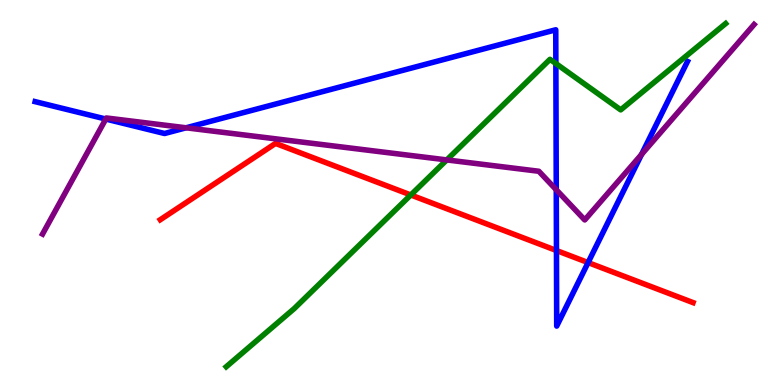[{'lines': ['blue', 'red'], 'intersections': [{'x': 7.18, 'y': 3.49}, {'x': 7.59, 'y': 3.18}]}, {'lines': ['green', 'red'], 'intersections': [{'x': 5.3, 'y': 4.94}]}, {'lines': ['purple', 'red'], 'intersections': []}, {'lines': ['blue', 'green'], 'intersections': [{'x': 7.17, 'y': 8.35}]}, {'lines': ['blue', 'purple'], 'intersections': [{'x': 1.37, 'y': 6.91}, {'x': 2.4, 'y': 6.68}, {'x': 7.18, 'y': 5.07}, {'x': 8.28, 'y': 5.99}]}, {'lines': ['green', 'purple'], 'intersections': [{'x': 5.76, 'y': 5.85}]}]